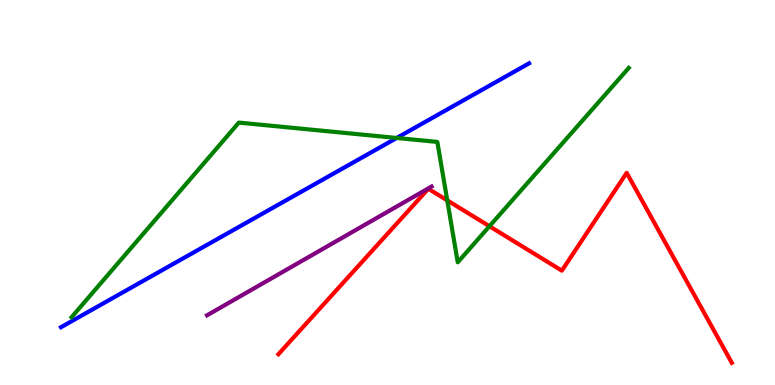[{'lines': ['blue', 'red'], 'intersections': []}, {'lines': ['green', 'red'], 'intersections': [{'x': 5.77, 'y': 4.8}, {'x': 6.32, 'y': 4.12}]}, {'lines': ['purple', 'red'], 'intersections': []}, {'lines': ['blue', 'green'], 'intersections': [{'x': 5.12, 'y': 6.42}]}, {'lines': ['blue', 'purple'], 'intersections': []}, {'lines': ['green', 'purple'], 'intersections': []}]